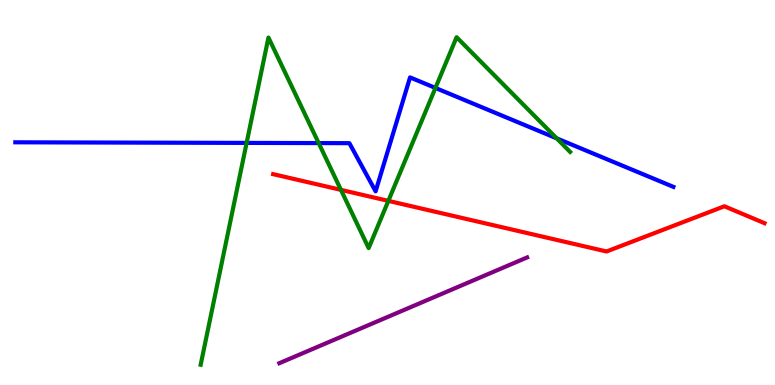[{'lines': ['blue', 'red'], 'intersections': []}, {'lines': ['green', 'red'], 'intersections': [{'x': 4.4, 'y': 5.07}, {'x': 5.01, 'y': 4.78}]}, {'lines': ['purple', 'red'], 'intersections': []}, {'lines': ['blue', 'green'], 'intersections': [{'x': 3.18, 'y': 6.29}, {'x': 4.11, 'y': 6.28}, {'x': 5.62, 'y': 7.72}, {'x': 7.18, 'y': 6.41}]}, {'lines': ['blue', 'purple'], 'intersections': []}, {'lines': ['green', 'purple'], 'intersections': []}]